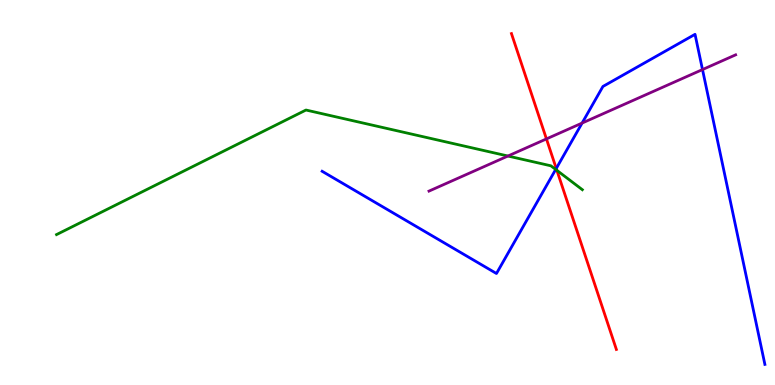[{'lines': ['blue', 'red'], 'intersections': [{'x': 7.18, 'y': 5.62}]}, {'lines': ['green', 'red'], 'intersections': [{'x': 7.19, 'y': 5.58}]}, {'lines': ['purple', 'red'], 'intersections': [{'x': 7.05, 'y': 6.39}]}, {'lines': ['blue', 'green'], 'intersections': [{'x': 7.17, 'y': 5.6}]}, {'lines': ['blue', 'purple'], 'intersections': [{'x': 7.51, 'y': 6.8}, {'x': 9.06, 'y': 8.19}]}, {'lines': ['green', 'purple'], 'intersections': [{'x': 6.55, 'y': 5.95}]}]